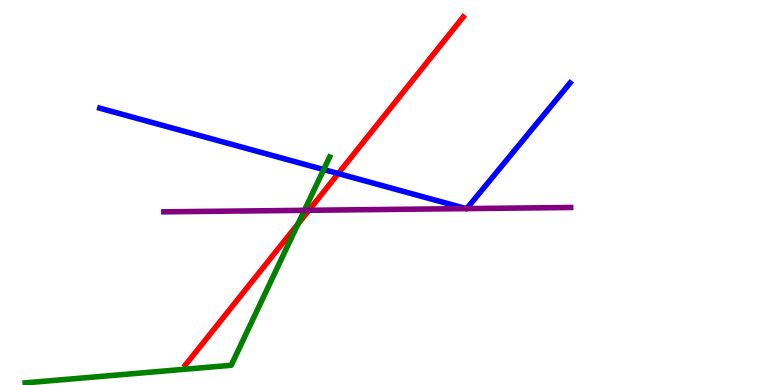[{'lines': ['blue', 'red'], 'intersections': [{'x': 4.36, 'y': 5.49}]}, {'lines': ['green', 'red'], 'intersections': [{'x': 3.84, 'y': 4.18}]}, {'lines': ['purple', 'red'], 'intersections': [{'x': 3.99, 'y': 4.54}]}, {'lines': ['blue', 'green'], 'intersections': [{'x': 4.18, 'y': 5.6}]}, {'lines': ['blue', 'purple'], 'intersections': [{'x': 6.01, 'y': 4.58}, {'x': 6.02, 'y': 4.58}]}, {'lines': ['green', 'purple'], 'intersections': [{'x': 3.93, 'y': 4.54}]}]